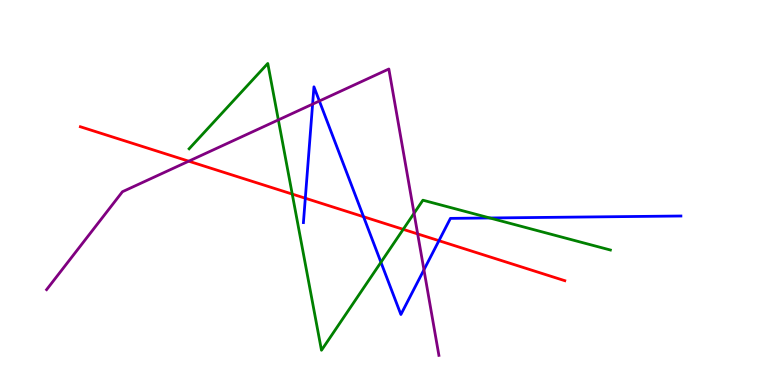[{'lines': ['blue', 'red'], 'intersections': [{'x': 3.94, 'y': 4.85}, {'x': 4.69, 'y': 4.37}, {'x': 5.66, 'y': 3.75}]}, {'lines': ['green', 'red'], 'intersections': [{'x': 3.77, 'y': 4.96}, {'x': 5.2, 'y': 4.04}]}, {'lines': ['purple', 'red'], 'intersections': [{'x': 2.44, 'y': 5.81}, {'x': 5.39, 'y': 3.92}]}, {'lines': ['blue', 'green'], 'intersections': [{'x': 4.92, 'y': 3.19}, {'x': 6.32, 'y': 4.34}]}, {'lines': ['blue', 'purple'], 'intersections': [{'x': 4.03, 'y': 7.3}, {'x': 4.12, 'y': 7.38}, {'x': 5.47, 'y': 2.99}]}, {'lines': ['green', 'purple'], 'intersections': [{'x': 3.59, 'y': 6.89}, {'x': 5.34, 'y': 4.46}]}]